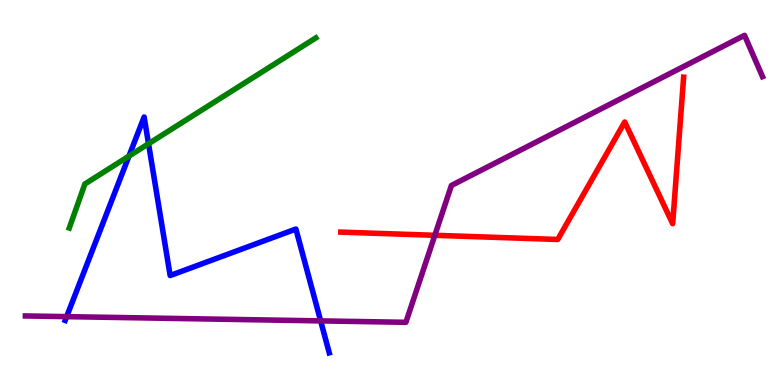[{'lines': ['blue', 'red'], 'intersections': []}, {'lines': ['green', 'red'], 'intersections': []}, {'lines': ['purple', 'red'], 'intersections': [{'x': 5.61, 'y': 3.89}]}, {'lines': ['blue', 'green'], 'intersections': [{'x': 1.66, 'y': 5.95}, {'x': 1.92, 'y': 6.27}]}, {'lines': ['blue', 'purple'], 'intersections': [{'x': 0.86, 'y': 1.78}, {'x': 4.14, 'y': 1.67}]}, {'lines': ['green', 'purple'], 'intersections': []}]